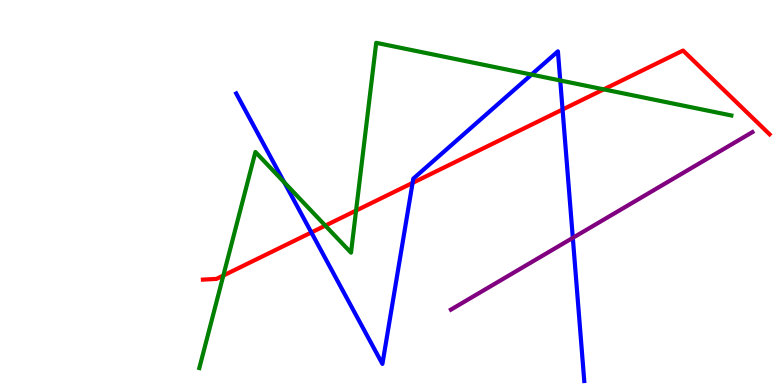[{'lines': ['blue', 'red'], 'intersections': [{'x': 4.02, 'y': 3.96}, {'x': 5.32, 'y': 5.25}, {'x': 7.26, 'y': 7.16}]}, {'lines': ['green', 'red'], 'intersections': [{'x': 2.88, 'y': 2.84}, {'x': 4.2, 'y': 4.14}, {'x': 4.59, 'y': 4.53}, {'x': 7.79, 'y': 7.68}]}, {'lines': ['purple', 'red'], 'intersections': []}, {'lines': ['blue', 'green'], 'intersections': [{'x': 3.67, 'y': 5.26}, {'x': 6.86, 'y': 8.06}, {'x': 7.23, 'y': 7.91}]}, {'lines': ['blue', 'purple'], 'intersections': [{'x': 7.39, 'y': 3.82}]}, {'lines': ['green', 'purple'], 'intersections': []}]